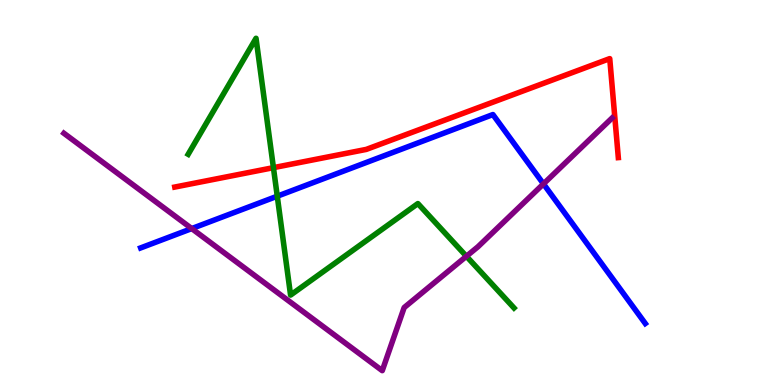[{'lines': ['blue', 'red'], 'intersections': []}, {'lines': ['green', 'red'], 'intersections': [{'x': 3.53, 'y': 5.65}]}, {'lines': ['purple', 'red'], 'intersections': []}, {'lines': ['blue', 'green'], 'intersections': [{'x': 3.58, 'y': 4.9}]}, {'lines': ['blue', 'purple'], 'intersections': [{'x': 2.47, 'y': 4.06}, {'x': 7.01, 'y': 5.22}]}, {'lines': ['green', 'purple'], 'intersections': [{'x': 6.02, 'y': 3.34}]}]